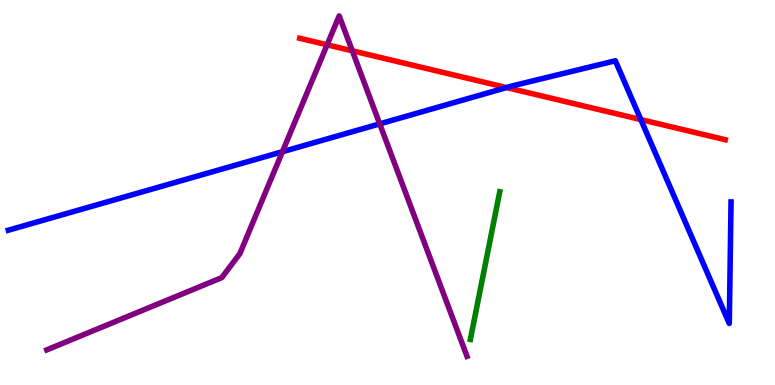[{'lines': ['blue', 'red'], 'intersections': [{'x': 6.54, 'y': 7.73}, {'x': 8.27, 'y': 6.89}]}, {'lines': ['green', 'red'], 'intersections': []}, {'lines': ['purple', 'red'], 'intersections': [{'x': 4.22, 'y': 8.84}, {'x': 4.55, 'y': 8.68}]}, {'lines': ['blue', 'green'], 'intersections': []}, {'lines': ['blue', 'purple'], 'intersections': [{'x': 3.64, 'y': 6.06}, {'x': 4.9, 'y': 6.78}]}, {'lines': ['green', 'purple'], 'intersections': []}]